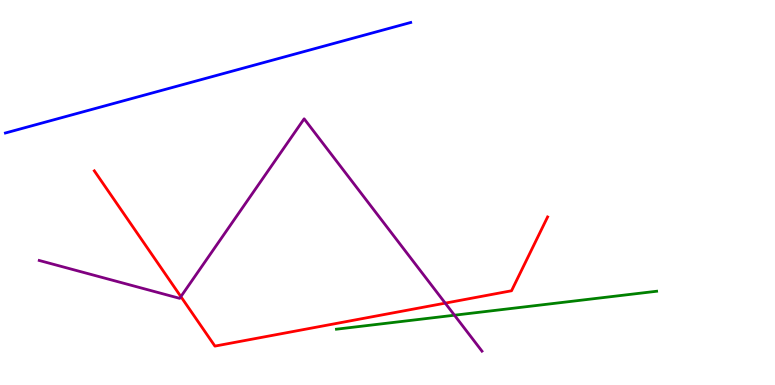[{'lines': ['blue', 'red'], 'intersections': []}, {'lines': ['green', 'red'], 'intersections': []}, {'lines': ['purple', 'red'], 'intersections': [{'x': 2.33, 'y': 2.3}, {'x': 5.74, 'y': 2.13}]}, {'lines': ['blue', 'green'], 'intersections': []}, {'lines': ['blue', 'purple'], 'intersections': []}, {'lines': ['green', 'purple'], 'intersections': [{'x': 5.86, 'y': 1.81}]}]